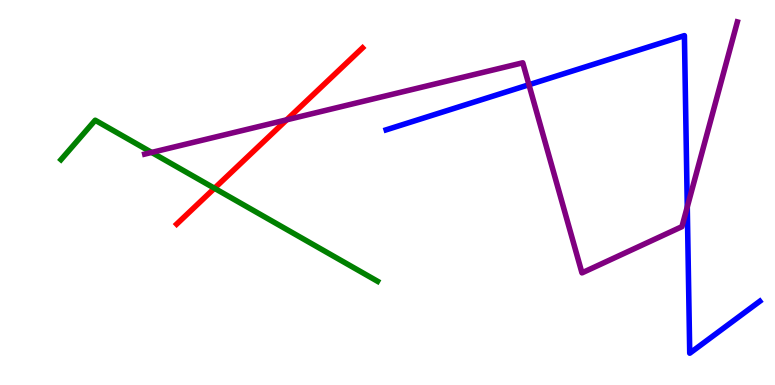[{'lines': ['blue', 'red'], 'intersections': []}, {'lines': ['green', 'red'], 'intersections': [{'x': 2.77, 'y': 5.11}]}, {'lines': ['purple', 'red'], 'intersections': [{'x': 3.7, 'y': 6.89}]}, {'lines': ['blue', 'green'], 'intersections': []}, {'lines': ['blue', 'purple'], 'intersections': [{'x': 6.83, 'y': 7.8}, {'x': 8.87, 'y': 4.63}]}, {'lines': ['green', 'purple'], 'intersections': [{'x': 1.96, 'y': 6.04}]}]